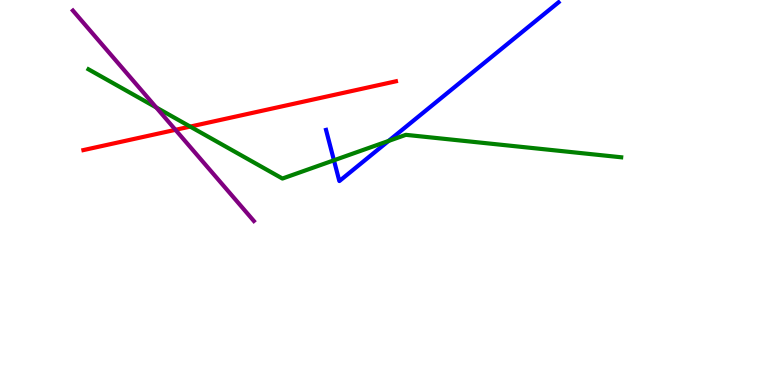[{'lines': ['blue', 'red'], 'intersections': []}, {'lines': ['green', 'red'], 'intersections': [{'x': 2.45, 'y': 6.71}]}, {'lines': ['purple', 'red'], 'intersections': [{'x': 2.26, 'y': 6.63}]}, {'lines': ['blue', 'green'], 'intersections': [{'x': 4.31, 'y': 5.84}, {'x': 5.01, 'y': 6.34}]}, {'lines': ['blue', 'purple'], 'intersections': []}, {'lines': ['green', 'purple'], 'intersections': [{'x': 2.02, 'y': 7.21}]}]